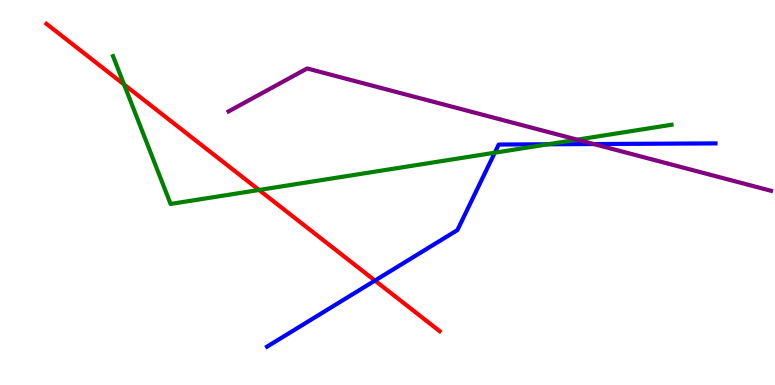[{'lines': ['blue', 'red'], 'intersections': [{'x': 4.84, 'y': 2.71}]}, {'lines': ['green', 'red'], 'intersections': [{'x': 1.6, 'y': 7.81}, {'x': 3.34, 'y': 5.07}]}, {'lines': ['purple', 'red'], 'intersections': []}, {'lines': ['blue', 'green'], 'intersections': [{'x': 6.38, 'y': 6.03}, {'x': 7.07, 'y': 6.25}]}, {'lines': ['blue', 'purple'], 'intersections': [{'x': 7.66, 'y': 6.26}]}, {'lines': ['green', 'purple'], 'intersections': [{'x': 7.45, 'y': 6.37}]}]